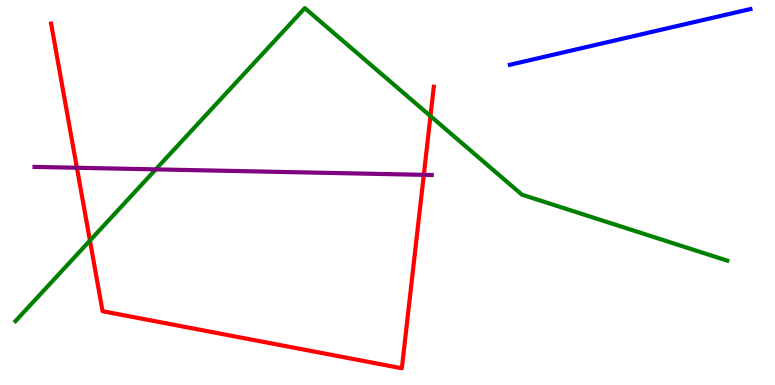[{'lines': ['blue', 'red'], 'intersections': []}, {'lines': ['green', 'red'], 'intersections': [{'x': 1.16, 'y': 3.75}, {'x': 5.55, 'y': 6.98}]}, {'lines': ['purple', 'red'], 'intersections': [{'x': 0.992, 'y': 5.64}, {'x': 5.47, 'y': 5.46}]}, {'lines': ['blue', 'green'], 'intersections': []}, {'lines': ['blue', 'purple'], 'intersections': []}, {'lines': ['green', 'purple'], 'intersections': [{'x': 2.01, 'y': 5.6}]}]